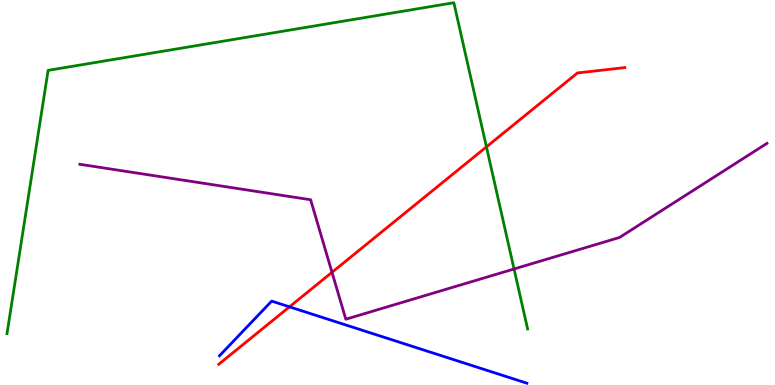[{'lines': ['blue', 'red'], 'intersections': [{'x': 3.74, 'y': 2.03}]}, {'lines': ['green', 'red'], 'intersections': [{'x': 6.28, 'y': 6.18}]}, {'lines': ['purple', 'red'], 'intersections': [{'x': 4.28, 'y': 2.93}]}, {'lines': ['blue', 'green'], 'intersections': []}, {'lines': ['blue', 'purple'], 'intersections': []}, {'lines': ['green', 'purple'], 'intersections': [{'x': 6.63, 'y': 3.01}]}]